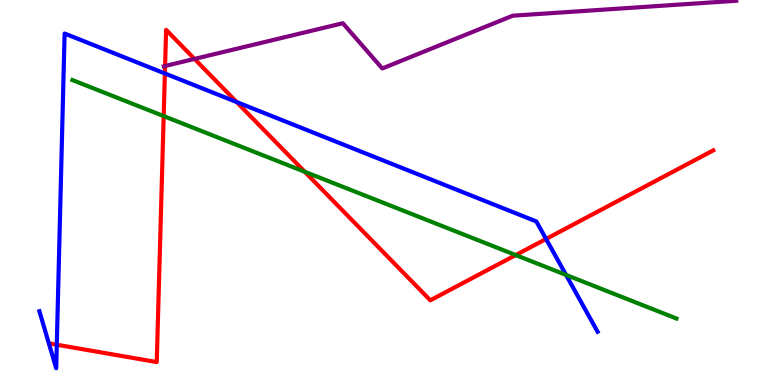[{'lines': ['blue', 'red'], 'intersections': [{'x': 0.733, 'y': 1.05}, {'x': 2.13, 'y': 8.09}, {'x': 3.05, 'y': 7.35}, {'x': 7.05, 'y': 3.79}]}, {'lines': ['green', 'red'], 'intersections': [{'x': 2.11, 'y': 6.98}, {'x': 3.93, 'y': 5.54}, {'x': 6.65, 'y': 3.37}]}, {'lines': ['purple', 'red'], 'intersections': [{'x': 2.13, 'y': 8.29}, {'x': 2.51, 'y': 8.47}]}, {'lines': ['blue', 'green'], 'intersections': [{'x': 7.3, 'y': 2.86}]}, {'lines': ['blue', 'purple'], 'intersections': []}, {'lines': ['green', 'purple'], 'intersections': []}]